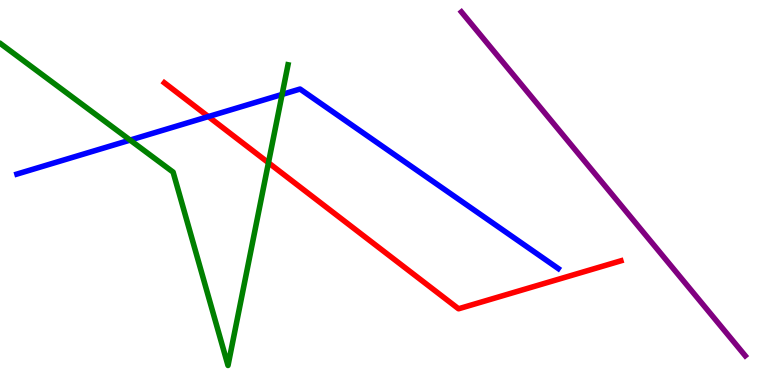[{'lines': ['blue', 'red'], 'intersections': [{'x': 2.69, 'y': 6.97}]}, {'lines': ['green', 'red'], 'intersections': [{'x': 3.46, 'y': 5.77}]}, {'lines': ['purple', 'red'], 'intersections': []}, {'lines': ['blue', 'green'], 'intersections': [{'x': 1.68, 'y': 6.36}, {'x': 3.64, 'y': 7.55}]}, {'lines': ['blue', 'purple'], 'intersections': []}, {'lines': ['green', 'purple'], 'intersections': []}]